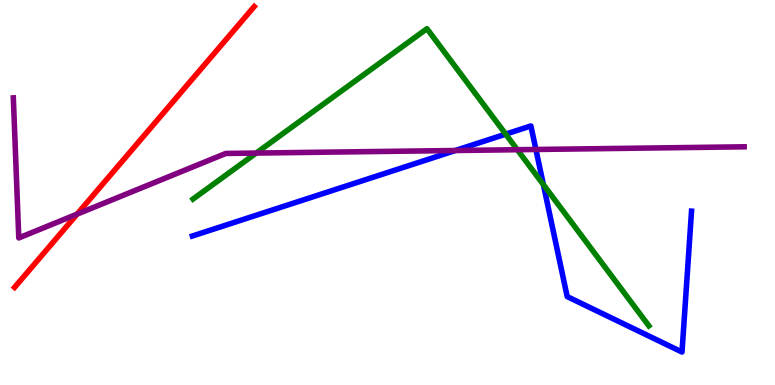[{'lines': ['blue', 'red'], 'intersections': []}, {'lines': ['green', 'red'], 'intersections': []}, {'lines': ['purple', 'red'], 'intersections': [{'x': 0.994, 'y': 4.44}]}, {'lines': ['blue', 'green'], 'intersections': [{'x': 6.53, 'y': 6.52}, {'x': 7.01, 'y': 5.2}]}, {'lines': ['blue', 'purple'], 'intersections': [{'x': 5.88, 'y': 6.09}, {'x': 6.92, 'y': 6.12}]}, {'lines': ['green', 'purple'], 'intersections': [{'x': 3.31, 'y': 6.02}, {'x': 6.68, 'y': 6.11}]}]